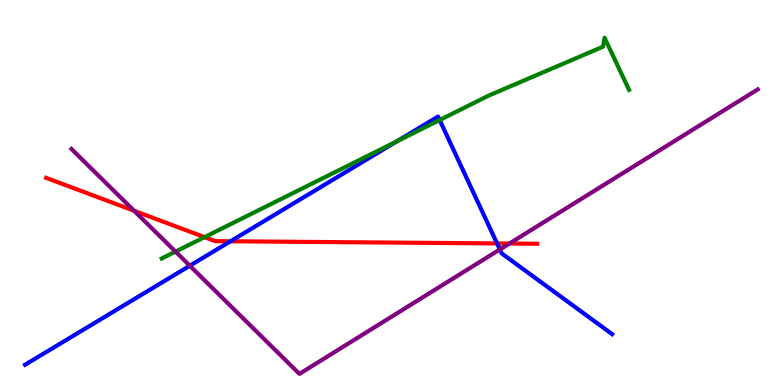[{'lines': ['blue', 'red'], 'intersections': [{'x': 2.97, 'y': 3.73}, {'x': 6.41, 'y': 3.68}]}, {'lines': ['green', 'red'], 'intersections': [{'x': 2.64, 'y': 3.84}]}, {'lines': ['purple', 'red'], 'intersections': [{'x': 1.73, 'y': 4.52}, {'x': 6.57, 'y': 3.67}]}, {'lines': ['blue', 'green'], 'intersections': [{'x': 5.12, 'y': 6.32}, {'x': 5.67, 'y': 6.88}]}, {'lines': ['blue', 'purple'], 'intersections': [{'x': 2.45, 'y': 3.1}, {'x': 6.45, 'y': 3.52}]}, {'lines': ['green', 'purple'], 'intersections': [{'x': 2.26, 'y': 3.46}]}]